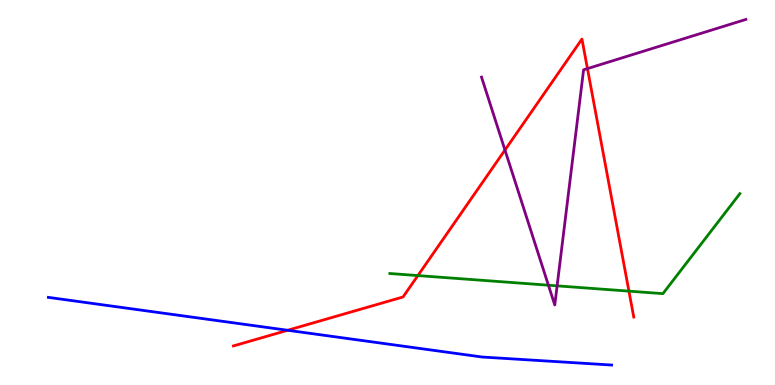[{'lines': ['blue', 'red'], 'intersections': [{'x': 3.71, 'y': 1.42}]}, {'lines': ['green', 'red'], 'intersections': [{'x': 5.39, 'y': 2.84}, {'x': 8.12, 'y': 2.44}]}, {'lines': ['purple', 'red'], 'intersections': [{'x': 6.52, 'y': 6.1}, {'x': 7.58, 'y': 8.22}]}, {'lines': ['blue', 'green'], 'intersections': []}, {'lines': ['blue', 'purple'], 'intersections': []}, {'lines': ['green', 'purple'], 'intersections': [{'x': 7.08, 'y': 2.59}, {'x': 7.19, 'y': 2.58}]}]